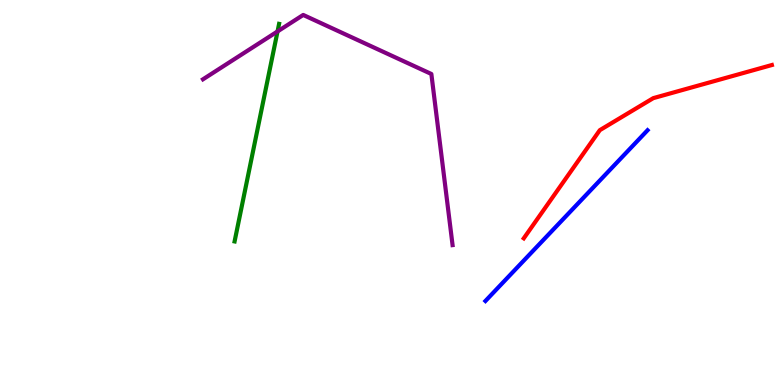[{'lines': ['blue', 'red'], 'intersections': []}, {'lines': ['green', 'red'], 'intersections': []}, {'lines': ['purple', 'red'], 'intersections': []}, {'lines': ['blue', 'green'], 'intersections': []}, {'lines': ['blue', 'purple'], 'intersections': []}, {'lines': ['green', 'purple'], 'intersections': [{'x': 3.58, 'y': 9.18}]}]